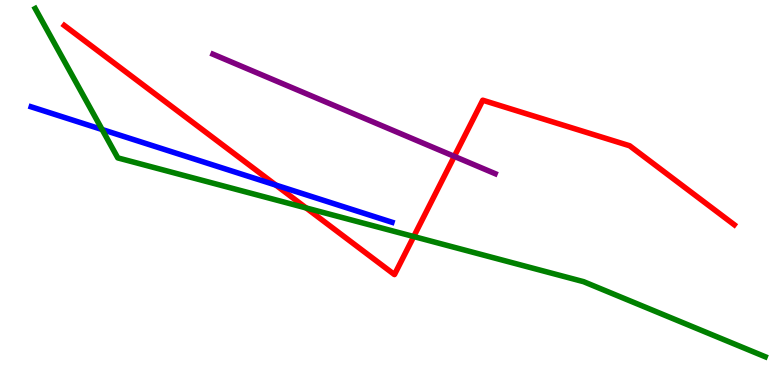[{'lines': ['blue', 'red'], 'intersections': [{'x': 3.56, 'y': 5.19}]}, {'lines': ['green', 'red'], 'intersections': [{'x': 3.95, 'y': 4.6}, {'x': 5.34, 'y': 3.86}]}, {'lines': ['purple', 'red'], 'intersections': [{'x': 5.86, 'y': 5.94}]}, {'lines': ['blue', 'green'], 'intersections': [{'x': 1.32, 'y': 6.64}]}, {'lines': ['blue', 'purple'], 'intersections': []}, {'lines': ['green', 'purple'], 'intersections': []}]